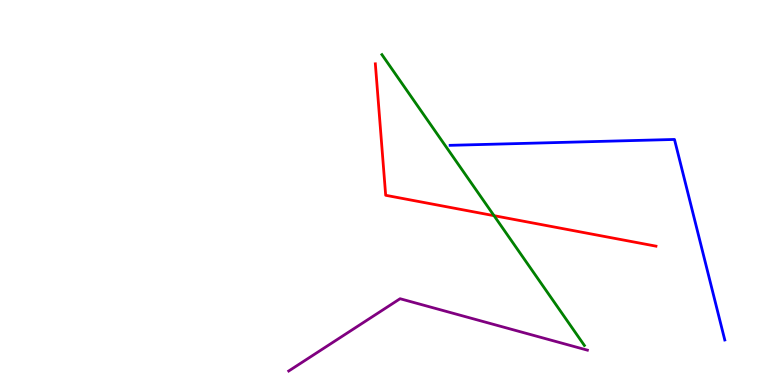[{'lines': ['blue', 'red'], 'intersections': []}, {'lines': ['green', 'red'], 'intersections': [{'x': 6.37, 'y': 4.4}]}, {'lines': ['purple', 'red'], 'intersections': []}, {'lines': ['blue', 'green'], 'intersections': []}, {'lines': ['blue', 'purple'], 'intersections': []}, {'lines': ['green', 'purple'], 'intersections': []}]